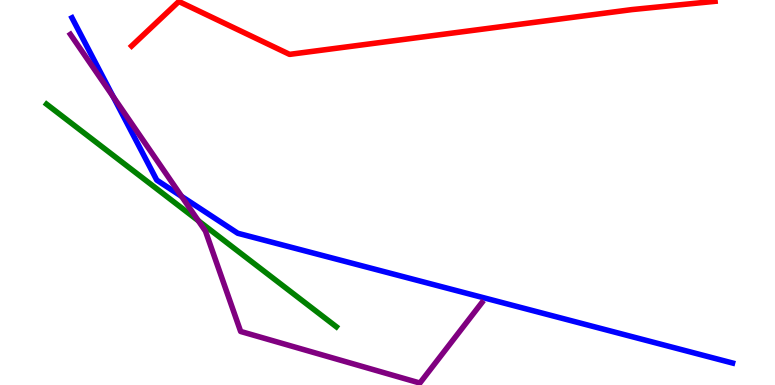[{'lines': ['blue', 'red'], 'intersections': []}, {'lines': ['green', 'red'], 'intersections': []}, {'lines': ['purple', 'red'], 'intersections': []}, {'lines': ['blue', 'green'], 'intersections': []}, {'lines': ['blue', 'purple'], 'intersections': [{'x': 1.46, 'y': 7.49}, {'x': 2.34, 'y': 4.9}]}, {'lines': ['green', 'purple'], 'intersections': [{'x': 2.56, 'y': 4.27}]}]